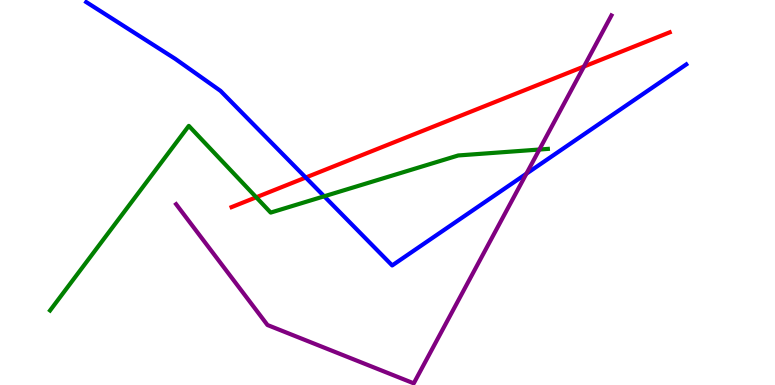[{'lines': ['blue', 'red'], 'intersections': [{'x': 3.94, 'y': 5.39}]}, {'lines': ['green', 'red'], 'intersections': [{'x': 3.31, 'y': 4.88}]}, {'lines': ['purple', 'red'], 'intersections': [{'x': 7.54, 'y': 8.27}]}, {'lines': ['blue', 'green'], 'intersections': [{'x': 4.18, 'y': 4.9}]}, {'lines': ['blue', 'purple'], 'intersections': [{'x': 6.79, 'y': 5.49}]}, {'lines': ['green', 'purple'], 'intersections': [{'x': 6.96, 'y': 6.12}]}]